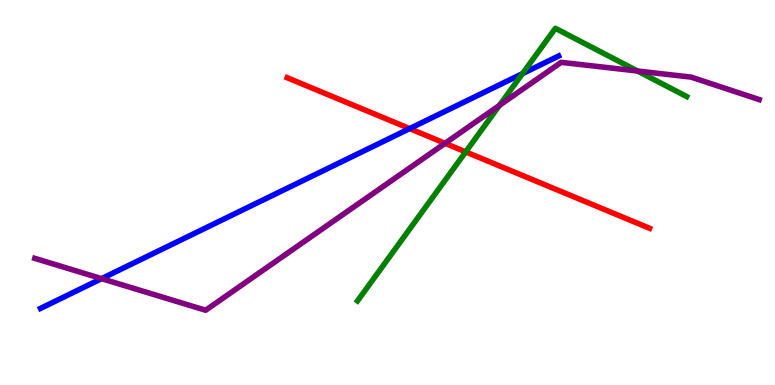[{'lines': ['blue', 'red'], 'intersections': [{'x': 5.29, 'y': 6.66}]}, {'lines': ['green', 'red'], 'intersections': [{'x': 6.01, 'y': 6.06}]}, {'lines': ['purple', 'red'], 'intersections': [{'x': 5.74, 'y': 6.28}]}, {'lines': ['blue', 'green'], 'intersections': [{'x': 6.74, 'y': 8.09}]}, {'lines': ['blue', 'purple'], 'intersections': [{'x': 1.31, 'y': 2.76}]}, {'lines': ['green', 'purple'], 'intersections': [{'x': 6.44, 'y': 7.26}, {'x': 8.23, 'y': 8.16}]}]